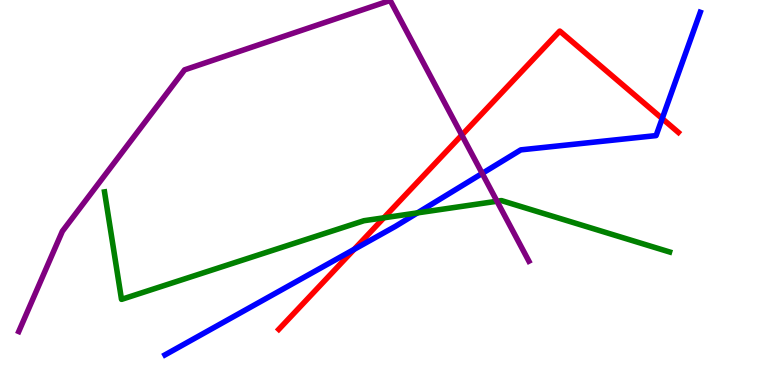[{'lines': ['blue', 'red'], 'intersections': [{'x': 4.57, 'y': 3.52}, {'x': 8.54, 'y': 6.92}]}, {'lines': ['green', 'red'], 'intersections': [{'x': 4.95, 'y': 4.34}]}, {'lines': ['purple', 'red'], 'intersections': [{'x': 5.96, 'y': 6.49}]}, {'lines': ['blue', 'green'], 'intersections': [{'x': 5.39, 'y': 4.47}]}, {'lines': ['blue', 'purple'], 'intersections': [{'x': 6.22, 'y': 5.5}]}, {'lines': ['green', 'purple'], 'intersections': [{'x': 6.41, 'y': 4.77}]}]